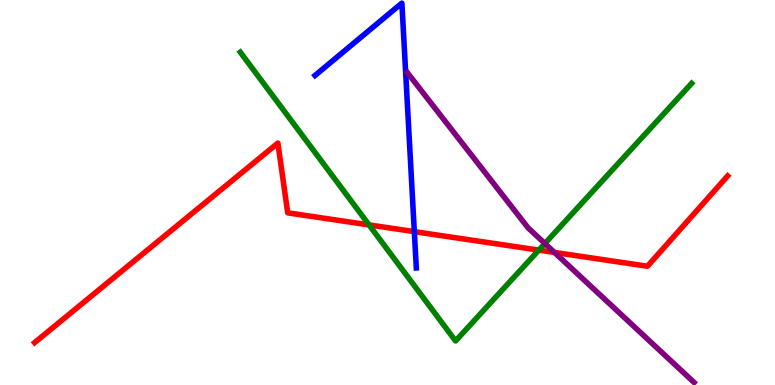[{'lines': ['blue', 'red'], 'intersections': [{'x': 5.35, 'y': 3.98}]}, {'lines': ['green', 'red'], 'intersections': [{'x': 4.76, 'y': 4.16}, {'x': 6.95, 'y': 3.5}]}, {'lines': ['purple', 'red'], 'intersections': [{'x': 7.15, 'y': 3.44}]}, {'lines': ['blue', 'green'], 'intersections': []}, {'lines': ['blue', 'purple'], 'intersections': []}, {'lines': ['green', 'purple'], 'intersections': [{'x': 7.03, 'y': 3.68}]}]